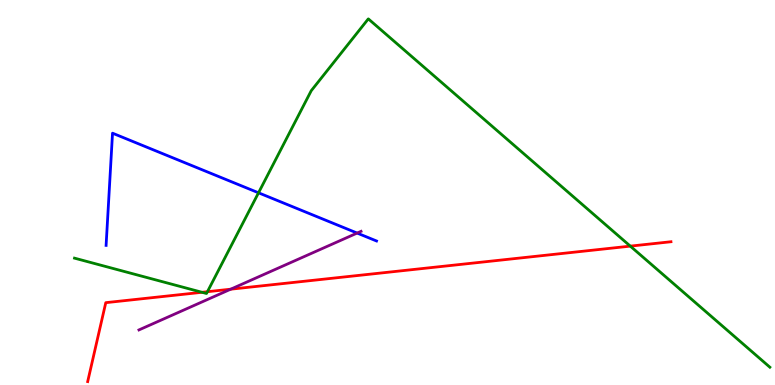[{'lines': ['blue', 'red'], 'intersections': []}, {'lines': ['green', 'red'], 'intersections': [{'x': 2.61, 'y': 2.41}, {'x': 2.68, 'y': 2.42}, {'x': 8.13, 'y': 3.61}]}, {'lines': ['purple', 'red'], 'intersections': [{'x': 2.98, 'y': 2.49}]}, {'lines': ['blue', 'green'], 'intersections': [{'x': 3.34, 'y': 4.99}]}, {'lines': ['blue', 'purple'], 'intersections': [{'x': 4.61, 'y': 3.95}]}, {'lines': ['green', 'purple'], 'intersections': []}]